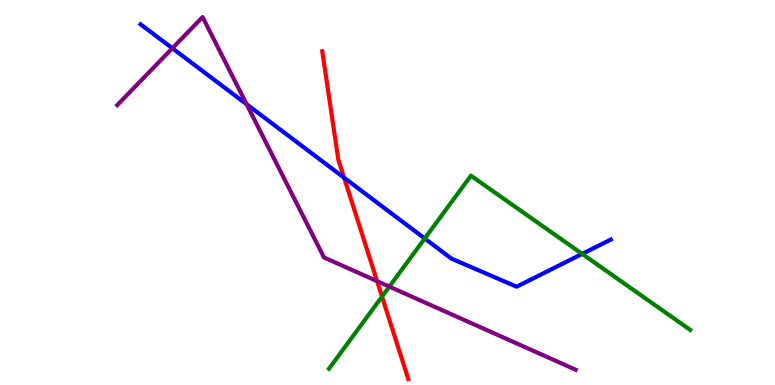[{'lines': ['blue', 'red'], 'intersections': [{'x': 4.44, 'y': 5.38}]}, {'lines': ['green', 'red'], 'intersections': [{'x': 4.93, 'y': 2.3}]}, {'lines': ['purple', 'red'], 'intersections': [{'x': 4.87, 'y': 2.7}]}, {'lines': ['blue', 'green'], 'intersections': [{'x': 5.48, 'y': 3.81}, {'x': 7.51, 'y': 3.41}]}, {'lines': ['blue', 'purple'], 'intersections': [{'x': 2.22, 'y': 8.75}, {'x': 3.18, 'y': 7.29}]}, {'lines': ['green', 'purple'], 'intersections': [{'x': 5.02, 'y': 2.56}]}]